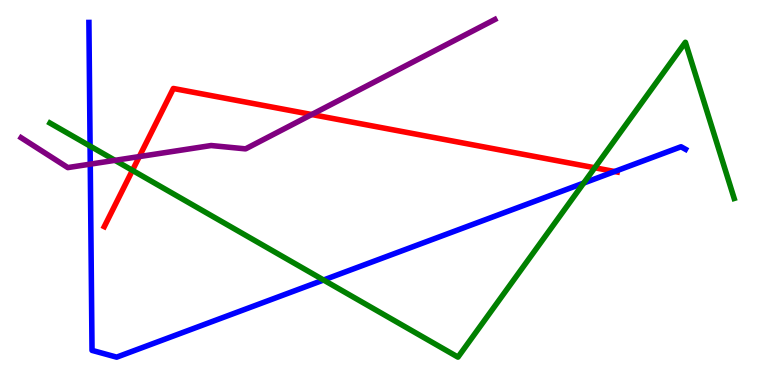[{'lines': ['blue', 'red'], 'intersections': [{'x': 7.93, 'y': 5.55}]}, {'lines': ['green', 'red'], 'intersections': [{'x': 1.71, 'y': 5.58}, {'x': 7.67, 'y': 5.64}]}, {'lines': ['purple', 'red'], 'intersections': [{'x': 1.8, 'y': 5.93}, {'x': 4.02, 'y': 7.03}]}, {'lines': ['blue', 'green'], 'intersections': [{'x': 1.16, 'y': 6.21}, {'x': 4.18, 'y': 2.73}, {'x': 7.53, 'y': 5.25}]}, {'lines': ['blue', 'purple'], 'intersections': [{'x': 1.16, 'y': 5.74}]}, {'lines': ['green', 'purple'], 'intersections': [{'x': 1.48, 'y': 5.84}]}]